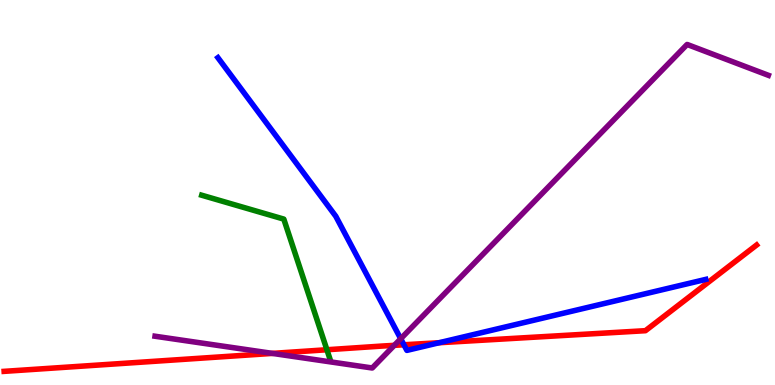[{'lines': ['blue', 'red'], 'intersections': [{'x': 5.21, 'y': 1.04}, {'x': 5.67, 'y': 1.1}]}, {'lines': ['green', 'red'], 'intersections': [{'x': 4.22, 'y': 0.916}]}, {'lines': ['purple', 'red'], 'intersections': [{'x': 3.52, 'y': 0.821}, {'x': 5.09, 'y': 1.03}]}, {'lines': ['blue', 'green'], 'intersections': []}, {'lines': ['blue', 'purple'], 'intersections': [{'x': 5.17, 'y': 1.2}]}, {'lines': ['green', 'purple'], 'intersections': []}]